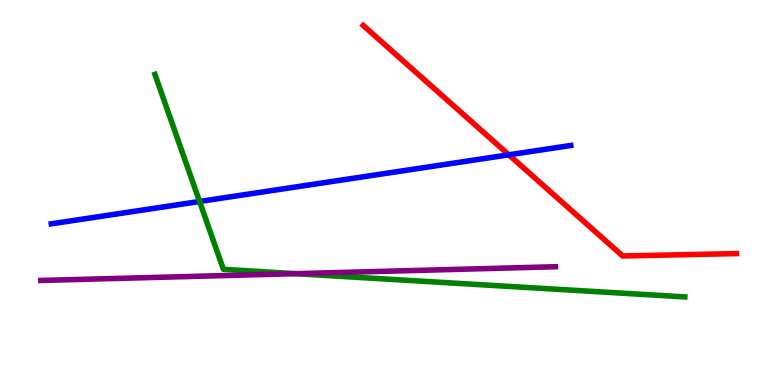[{'lines': ['blue', 'red'], 'intersections': [{'x': 6.57, 'y': 5.98}]}, {'lines': ['green', 'red'], 'intersections': []}, {'lines': ['purple', 'red'], 'intersections': []}, {'lines': ['blue', 'green'], 'intersections': [{'x': 2.58, 'y': 4.77}]}, {'lines': ['blue', 'purple'], 'intersections': []}, {'lines': ['green', 'purple'], 'intersections': [{'x': 3.81, 'y': 2.89}]}]